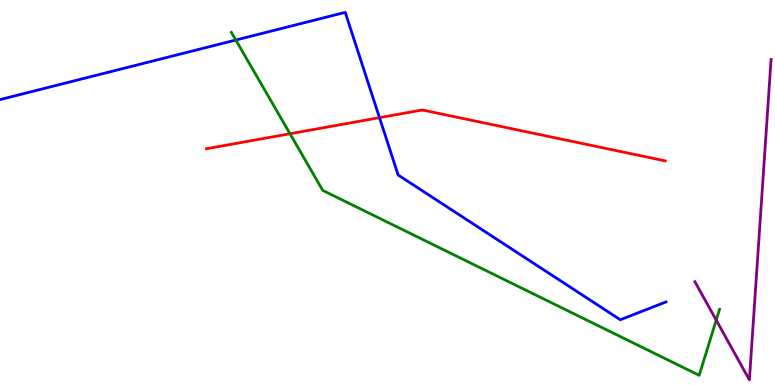[{'lines': ['blue', 'red'], 'intersections': [{'x': 4.9, 'y': 6.94}]}, {'lines': ['green', 'red'], 'intersections': [{'x': 3.74, 'y': 6.53}]}, {'lines': ['purple', 'red'], 'intersections': []}, {'lines': ['blue', 'green'], 'intersections': [{'x': 3.04, 'y': 8.96}]}, {'lines': ['blue', 'purple'], 'intersections': []}, {'lines': ['green', 'purple'], 'intersections': [{'x': 9.24, 'y': 1.69}]}]